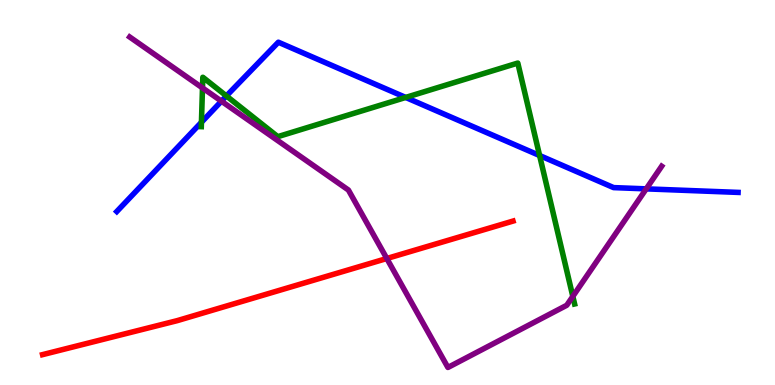[{'lines': ['blue', 'red'], 'intersections': []}, {'lines': ['green', 'red'], 'intersections': []}, {'lines': ['purple', 'red'], 'intersections': [{'x': 4.99, 'y': 3.29}]}, {'lines': ['blue', 'green'], 'intersections': [{'x': 2.6, 'y': 6.82}, {'x': 2.92, 'y': 7.51}, {'x': 5.23, 'y': 7.47}, {'x': 6.96, 'y': 5.96}]}, {'lines': ['blue', 'purple'], 'intersections': [{'x': 2.86, 'y': 7.37}, {'x': 8.34, 'y': 5.09}]}, {'lines': ['green', 'purple'], 'intersections': [{'x': 2.61, 'y': 7.72}, {'x': 7.39, 'y': 2.3}]}]